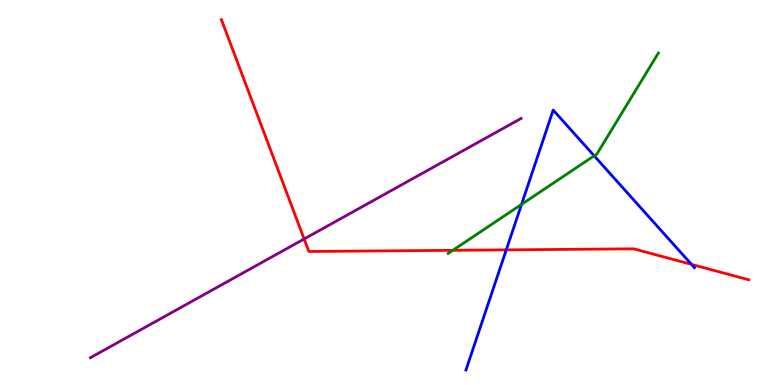[{'lines': ['blue', 'red'], 'intersections': [{'x': 6.53, 'y': 3.51}, {'x': 8.92, 'y': 3.13}]}, {'lines': ['green', 'red'], 'intersections': [{'x': 5.84, 'y': 3.5}]}, {'lines': ['purple', 'red'], 'intersections': [{'x': 3.92, 'y': 3.79}]}, {'lines': ['blue', 'green'], 'intersections': [{'x': 6.73, 'y': 4.69}, {'x': 7.67, 'y': 5.95}]}, {'lines': ['blue', 'purple'], 'intersections': []}, {'lines': ['green', 'purple'], 'intersections': []}]